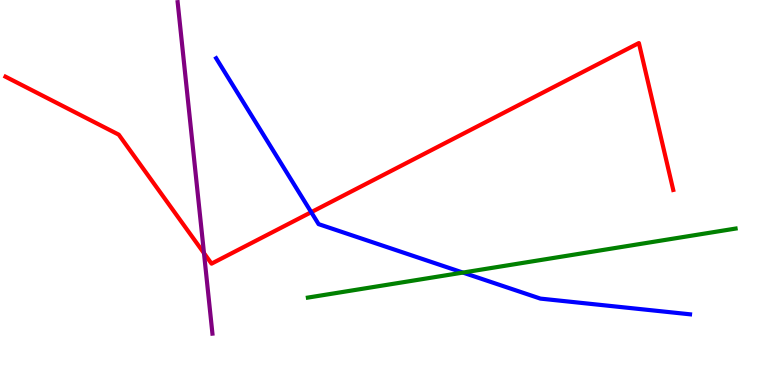[{'lines': ['blue', 'red'], 'intersections': [{'x': 4.02, 'y': 4.49}]}, {'lines': ['green', 'red'], 'intersections': []}, {'lines': ['purple', 'red'], 'intersections': [{'x': 2.63, 'y': 3.42}]}, {'lines': ['blue', 'green'], 'intersections': [{'x': 5.97, 'y': 2.92}]}, {'lines': ['blue', 'purple'], 'intersections': []}, {'lines': ['green', 'purple'], 'intersections': []}]